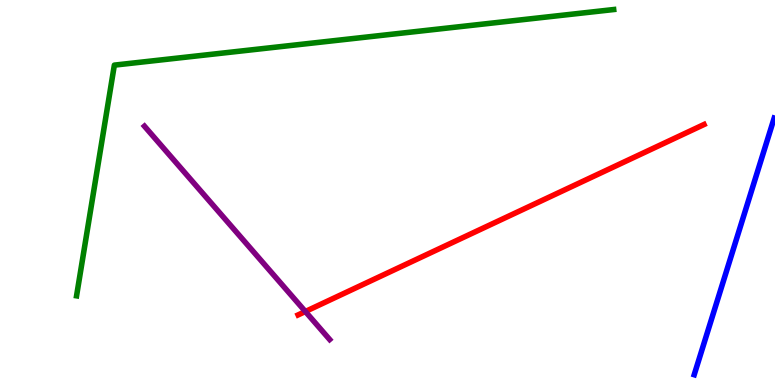[{'lines': ['blue', 'red'], 'intersections': []}, {'lines': ['green', 'red'], 'intersections': []}, {'lines': ['purple', 'red'], 'intersections': [{'x': 3.94, 'y': 1.91}]}, {'lines': ['blue', 'green'], 'intersections': []}, {'lines': ['blue', 'purple'], 'intersections': []}, {'lines': ['green', 'purple'], 'intersections': []}]